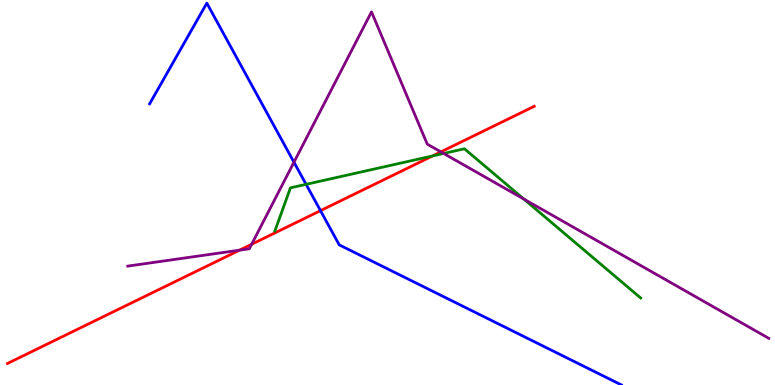[{'lines': ['blue', 'red'], 'intersections': [{'x': 4.14, 'y': 4.53}]}, {'lines': ['green', 'red'], 'intersections': [{'x': 5.58, 'y': 5.95}]}, {'lines': ['purple', 'red'], 'intersections': [{'x': 3.09, 'y': 3.5}, {'x': 3.25, 'y': 3.66}, {'x': 5.69, 'y': 6.05}]}, {'lines': ['blue', 'green'], 'intersections': [{'x': 3.95, 'y': 5.21}]}, {'lines': ['blue', 'purple'], 'intersections': [{'x': 3.79, 'y': 5.79}]}, {'lines': ['green', 'purple'], 'intersections': [{'x': 5.72, 'y': 6.01}, {'x': 6.76, 'y': 4.83}]}]